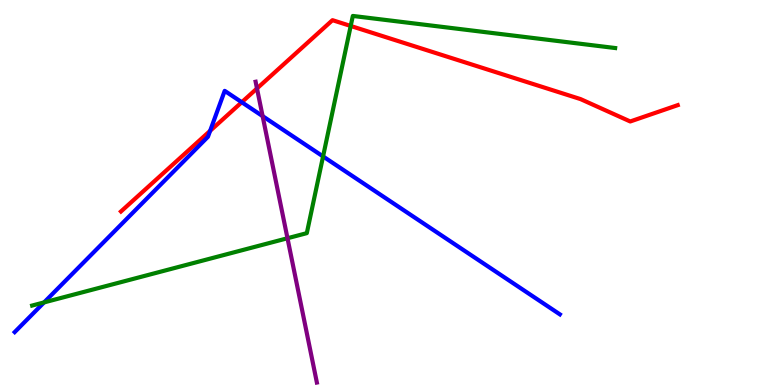[{'lines': ['blue', 'red'], 'intersections': [{'x': 2.71, 'y': 6.6}, {'x': 3.12, 'y': 7.34}]}, {'lines': ['green', 'red'], 'intersections': [{'x': 4.53, 'y': 9.33}]}, {'lines': ['purple', 'red'], 'intersections': [{'x': 3.32, 'y': 7.7}]}, {'lines': ['blue', 'green'], 'intersections': [{'x': 0.569, 'y': 2.15}, {'x': 4.17, 'y': 5.94}]}, {'lines': ['blue', 'purple'], 'intersections': [{'x': 3.39, 'y': 6.98}]}, {'lines': ['green', 'purple'], 'intersections': [{'x': 3.71, 'y': 3.81}]}]